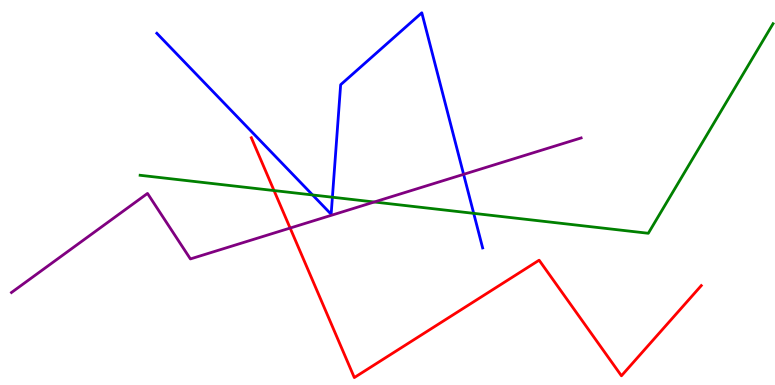[{'lines': ['blue', 'red'], 'intersections': []}, {'lines': ['green', 'red'], 'intersections': [{'x': 3.54, 'y': 5.05}]}, {'lines': ['purple', 'red'], 'intersections': [{'x': 3.74, 'y': 4.08}]}, {'lines': ['blue', 'green'], 'intersections': [{'x': 4.03, 'y': 4.94}, {'x': 4.29, 'y': 4.88}, {'x': 6.11, 'y': 4.46}]}, {'lines': ['blue', 'purple'], 'intersections': [{'x': 5.98, 'y': 5.47}]}, {'lines': ['green', 'purple'], 'intersections': [{'x': 4.83, 'y': 4.75}]}]